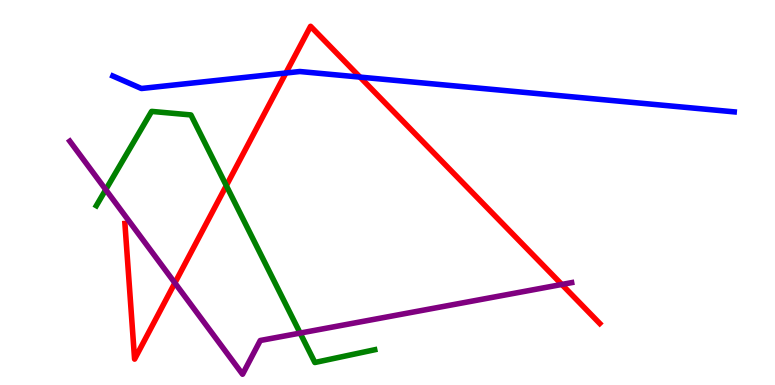[{'lines': ['blue', 'red'], 'intersections': [{'x': 3.69, 'y': 8.1}, {'x': 4.65, 'y': 8.0}]}, {'lines': ['green', 'red'], 'intersections': [{'x': 2.92, 'y': 5.18}]}, {'lines': ['purple', 'red'], 'intersections': [{'x': 2.26, 'y': 2.65}, {'x': 7.25, 'y': 2.61}]}, {'lines': ['blue', 'green'], 'intersections': []}, {'lines': ['blue', 'purple'], 'intersections': []}, {'lines': ['green', 'purple'], 'intersections': [{'x': 1.36, 'y': 5.07}, {'x': 3.87, 'y': 1.35}]}]